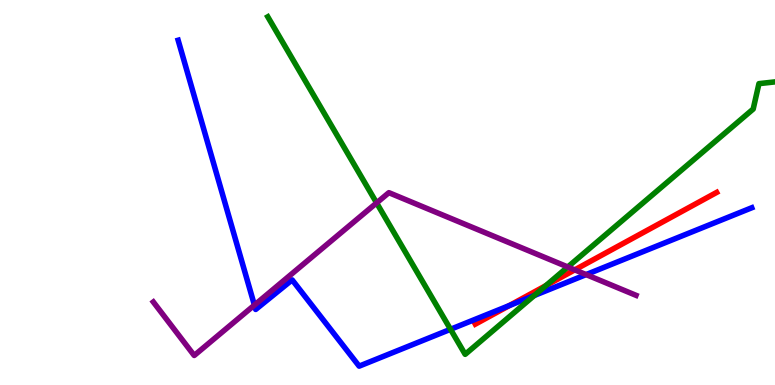[{'lines': ['blue', 'red'], 'intersections': [{'x': 6.57, 'y': 2.06}]}, {'lines': ['green', 'red'], 'intersections': [{'x': 7.04, 'y': 2.58}]}, {'lines': ['purple', 'red'], 'intersections': [{'x': 7.42, 'y': 2.99}]}, {'lines': ['blue', 'green'], 'intersections': [{'x': 5.81, 'y': 1.45}, {'x': 6.89, 'y': 2.32}]}, {'lines': ['blue', 'purple'], 'intersections': [{'x': 3.28, 'y': 2.07}, {'x': 7.56, 'y': 2.87}]}, {'lines': ['green', 'purple'], 'intersections': [{'x': 4.86, 'y': 4.73}, {'x': 7.33, 'y': 3.07}]}]